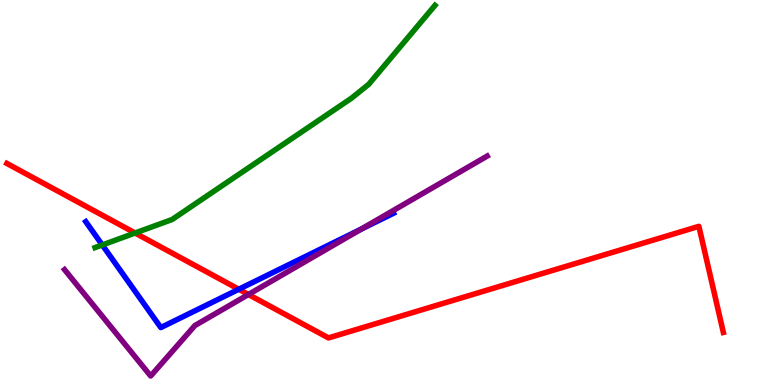[{'lines': ['blue', 'red'], 'intersections': [{'x': 3.08, 'y': 2.49}]}, {'lines': ['green', 'red'], 'intersections': [{'x': 1.74, 'y': 3.95}]}, {'lines': ['purple', 'red'], 'intersections': [{'x': 3.21, 'y': 2.35}]}, {'lines': ['blue', 'green'], 'intersections': [{'x': 1.32, 'y': 3.64}]}, {'lines': ['blue', 'purple'], 'intersections': [{'x': 4.66, 'y': 4.05}]}, {'lines': ['green', 'purple'], 'intersections': []}]